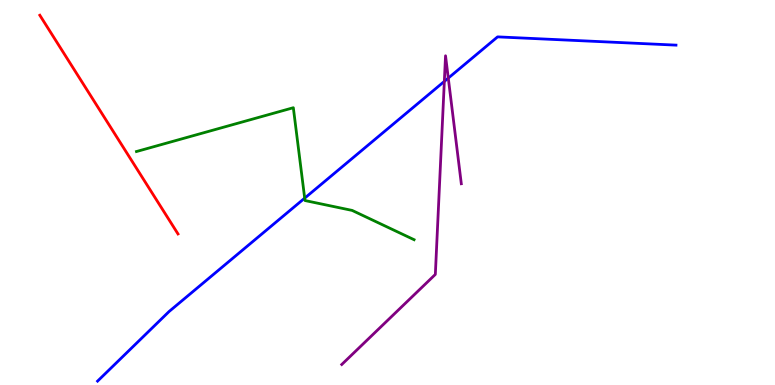[{'lines': ['blue', 'red'], 'intersections': []}, {'lines': ['green', 'red'], 'intersections': []}, {'lines': ['purple', 'red'], 'intersections': []}, {'lines': ['blue', 'green'], 'intersections': [{'x': 3.93, 'y': 4.85}]}, {'lines': ['blue', 'purple'], 'intersections': [{'x': 5.73, 'y': 7.89}, {'x': 5.78, 'y': 7.97}]}, {'lines': ['green', 'purple'], 'intersections': []}]